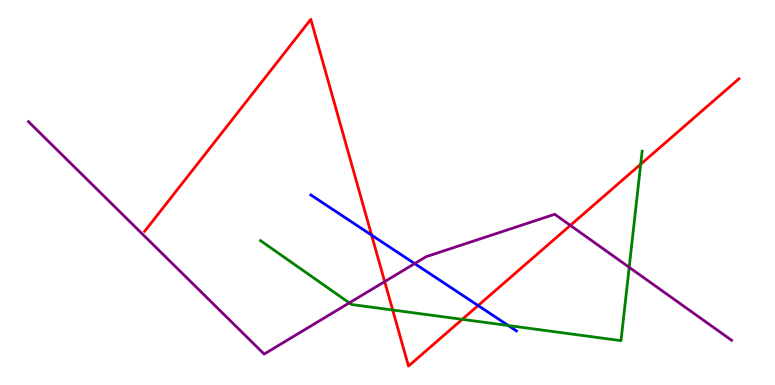[{'lines': ['blue', 'red'], 'intersections': [{'x': 4.79, 'y': 3.89}, {'x': 6.17, 'y': 2.06}]}, {'lines': ['green', 'red'], 'intersections': [{'x': 5.07, 'y': 1.95}, {'x': 5.96, 'y': 1.71}, {'x': 8.27, 'y': 5.73}]}, {'lines': ['purple', 'red'], 'intersections': [{'x': 4.96, 'y': 2.69}, {'x': 7.36, 'y': 4.15}]}, {'lines': ['blue', 'green'], 'intersections': [{'x': 6.56, 'y': 1.54}]}, {'lines': ['blue', 'purple'], 'intersections': [{'x': 5.35, 'y': 3.15}]}, {'lines': ['green', 'purple'], 'intersections': [{'x': 4.51, 'y': 2.13}, {'x': 8.12, 'y': 3.06}]}]